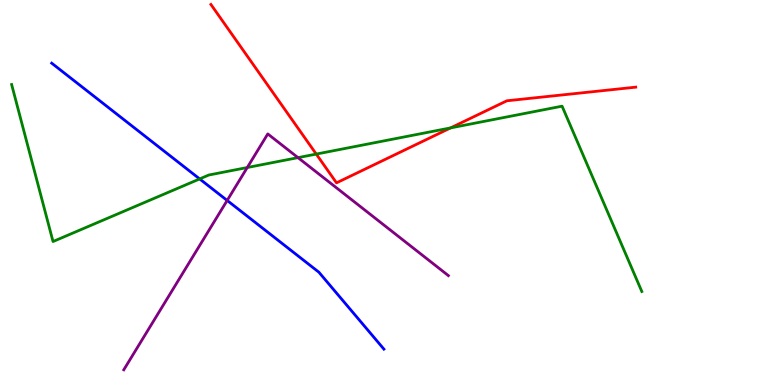[{'lines': ['blue', 'red'], 'intersections': []}, {'lines': ['green', 'red'], 'intersections': [{'x': 4.08, 'y': 6.0}, {'x': 5.81, 'y': 6.68}]}, {'lines': ['purple', 'red'], 'intersections': []}, {'lines': ['blue', 'green'], 'intersections': [{'x': 2.58, 'y': 5.35}]}, {'lines': ['blue', 'purple'], 'intersections': [{'x': 2.93, 'y': 4.79}]}, {'lines': ['green', 'purple'], 'intersections': [{'x': 3.19, 'y': 5.65}, {'x': 3.85, 'y': 5.91}]}]